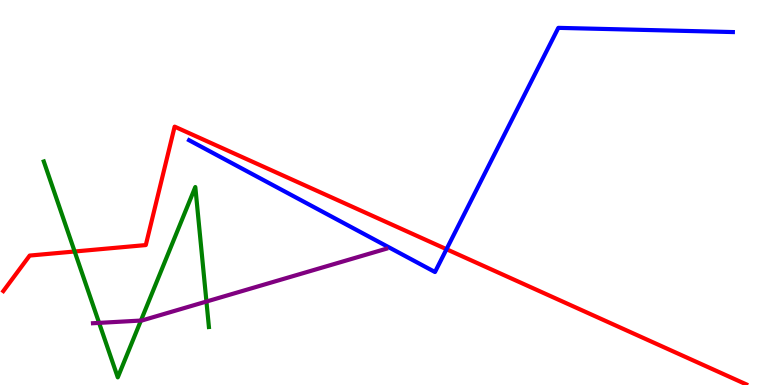[{'lines': ['blue', 'red'], 'intersections': [{'x': 5.76, 'y': 3.53}]}, {'lines': ['green', 'red'], 'intersections': [{'x': 0.963, 'y': 3.47}]}, {'lines': ['purple', 'red'], 'intersections': []}, {'lines': ['blue', 'green'], 'intersections': []}, {'lines': ['blue', 'purple'], 'intersections': []}, {'lines': ['green', 'purple'], 'intersections': [{'x': 1.28, 'y': 1.61}, {'x': 1.82, 'y': 1.67}, {'x': 2.66, 'y': 2.17}]}]